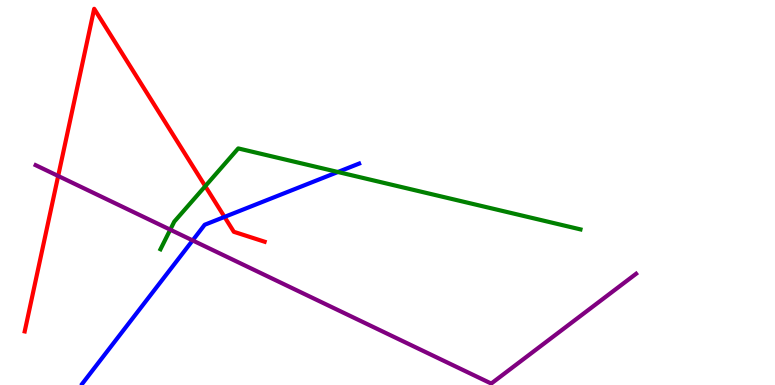[{'lines': ['blue', 'red'], 'intersections': [{'x': 2.9, 'y': 4.37}]}, {'lines': ['green', 'red'], 'intersections': [{'x': 2.65, 'y': 5.16}]}, {'lines': ['purple', 'red'], 'intersections': [{'x': 0.751, 'y': 5.43}]}, {'lines': ['blue', 'green'], 'intersections': [{'x': 4.36, 'y': 5.53}]}, {'lines': ['blue', 'purple'], 'intersections': [{'x': 2.49, 'y': 3.76}]}, {'lines': ['green', 'purple'], 'intersections': [{'x': 2.2, 'y': 4.03}]}]